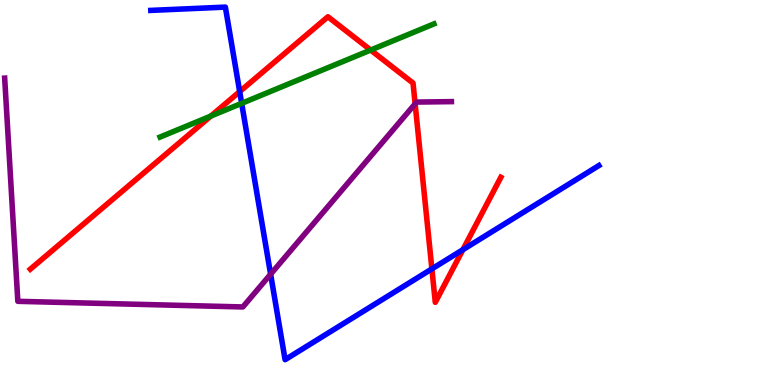[{'lines': ['blue', 'red'], 'intersections': [{'x': 3.09, 'y': 7.62}, {'x': 5.57, 'y': 3.02}, {'x': 5.97, 'y': 3.51}]}, {'lines': ['green', 'red'], 'intersections': [{'x': 2.72, 'y': 6.98}, {'x': 4.78, 'y': 8.7}]}, {'lines': ['purple', 'red'], 'intersections': [{'x': 5.36, 'y': 7.3}]}, {'lines': ['blue', 'green'], 'intersections': [{'x': 3.12, 'y': 7.32}]}, {'lines': ['blue', 'purple'], 'intersections': [{'x': 3.49, 'y': 2.88}]}, {'lines': ['green', 'purple'], 'intersections': []}]